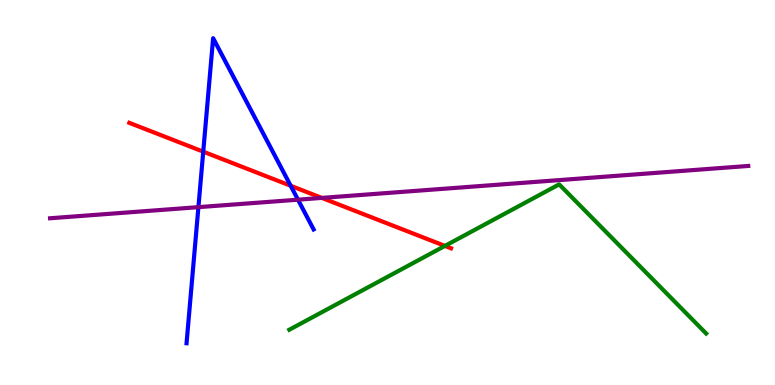[{'lines': ['blue', 'red'], 'intersections': [{'x': 2.62, 'y': 6.06}, {'x': 3.75, 'y': 5.18}]}, {'lines': ['green', 'red'], 'intersections': [{'x': 5.74, 'y': 3.61}]}, {'lines': ['purple', 'red'], 'intersections': [{'x': 4.15, 'y': 4.86}]}, {'lines': ['blue', 'green'], 'intersections': []}, {'lines': ['blue', 'purple'], 'intersections': [{'x': 2.56, 'y': 4.62}, {'x': 3.85, 'y': 4.81}]}, {'lines': ['green', 'purple'], 'intersections': []}]